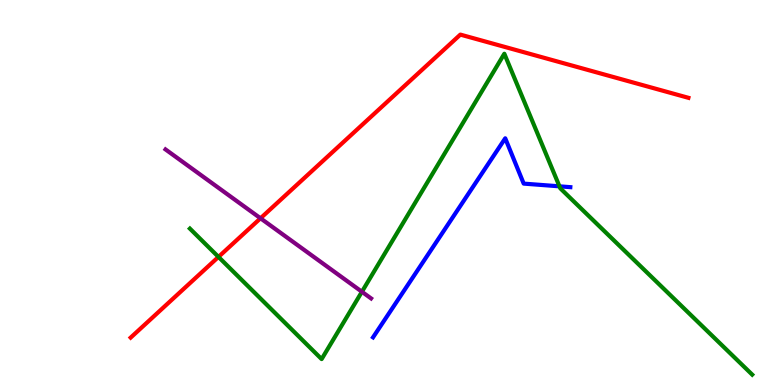[{'lines': ['blue', 'red'], 'intersections': []}, {'lines': ['green', 'red'], 'intersections': [{'x': 2.82, 'y': 3.33}]}, {'lines': ['purple', 'red'], 'intersections': [{'x': 3.36, 'y': 4.33}]}, {'lines': ['blue', 'green'], 'intersections': [{'x': 7.22, 'y': 5.16}]}, {'lines': ['blue', 'purple'], 'intersections': []}, {'lines': ['green', 'purple'], 'intersections': [{'x': 4.67, 'y': 2.42}]}]